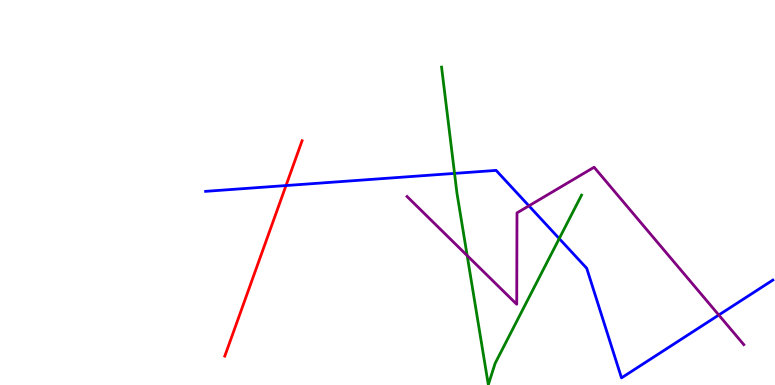[{'lines': ['blue', 'red'], 'intersections': [{'x': 3.69, 'y': 5.18}]}, {'lines': ['green', 'red'], 'intersections': []}, {'lines': ['purple', 'red'], 'intersections': []}, {'lines': ['blue', 'green'], 'intersections': [{'x': 5.87, 'y': 5.5}, {'x': 7.22, 'y': 3.8}]}, {'lines': ['blue', 'purple'], 'intersections': [{'x': 6.82, 'y': 4.65}, {'x': 9.27, 'y': 1.82}]}, {'lines': ['green', 'purple'], 'intersections': [{'x': 6.03, 'y': 3.36}]}]